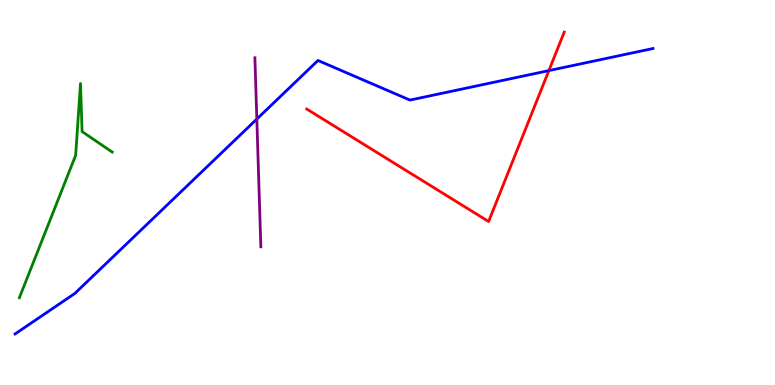[{'lines': ['blue', 'red'], 'intersections': [{'x': 7.08, 'y': 8.17}]}, {'lines': ['green', 'red'], 'intersections': []}, {'lines': ['purple', 'red'], 'intersections': []}, {'lines': ['blue', 'green'], 'intersections': []}, {'lines': ['blue', 'purple'], 'intersections': [{'x': 3.31, 'y': 6.91}]}, {'lines': ['green', 'purple'], 'intersections': []}]